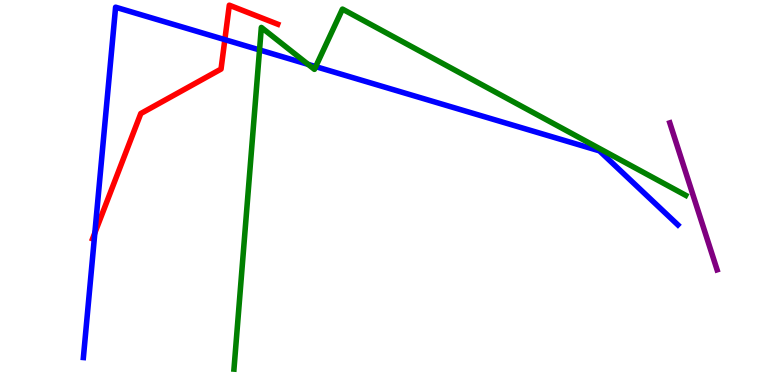[{'lines': ['blue', 'red'], 'intersections': [{'x': 1.22, 'y': 3.95}, {'x': 2.9, 'y': 8.97}]}, {'lines': ['green', 'red'], 'intersections': []}, {'lines': ['purple', 'red'], 'intersections': []}, {'lines': ['blue', 'green'], 'intersections': [{'x': 3.35, 'y': 8.7}, {'x': 3.98, 'y': 8.33}, {'x': 4.07, 'y': 8.27}]}, {'lines': ['blue', 'purple'], 'intersections': []}, {'lines': ['green', 'purple'], 'intersections': []}]